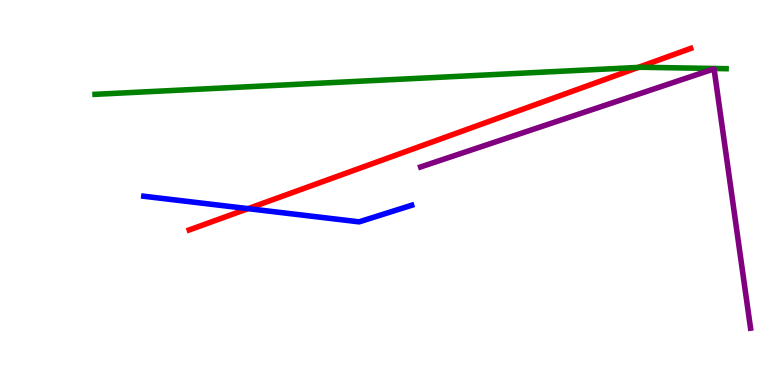[{'lines': ['blue', 'red'], 'intersections': [{'x': 3.2, 'y': 4.58}]}, {'lines': ['green', 'red'], 'intersections': [{'x': 8.24, 'y': 8.25}]}, {'lines': ['purple', 'red'], 'intersections': []}, {'lines': ['blue', 'green'], 'intersections': []}, {'lines': ['blue', 'purple'], 'intersections': []}, {'lines': ['green', 'purple'], 'intersections': []}]